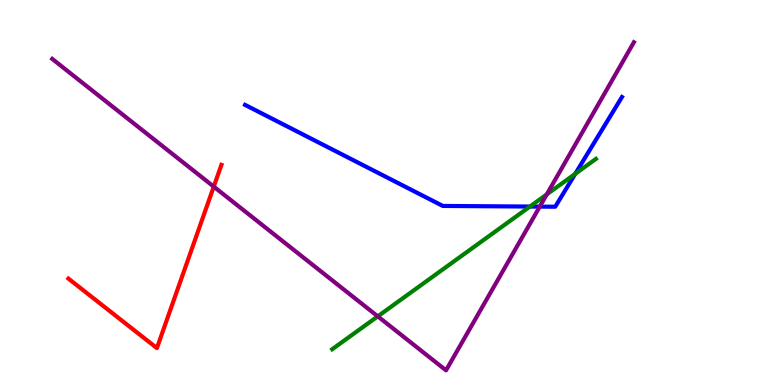[{'lines': ['blue', 'red'], 'intersections': []}, {'lines': ['green', 'red'], 'intersections': []}, {'lines': ['purple', 'red'], 'intersections': [{'x': 2.76, 'y': 5.15}]}, {'lines': ['blue', 'green'], 'intersections': [{'x': 6.84, 'y': 4.64}, {'x': 7.42, 'y': 5.48}]}, {'lines': ['blue', 'purple'], 'intersections': [{'x': 6.96, 'y': 4.63}]}, {'lines': ['green', 'purple'], 'intersections': [{'x': 4.87, 'y': 1.78}, {'x': 7.06, 'y': 4.95}]}]